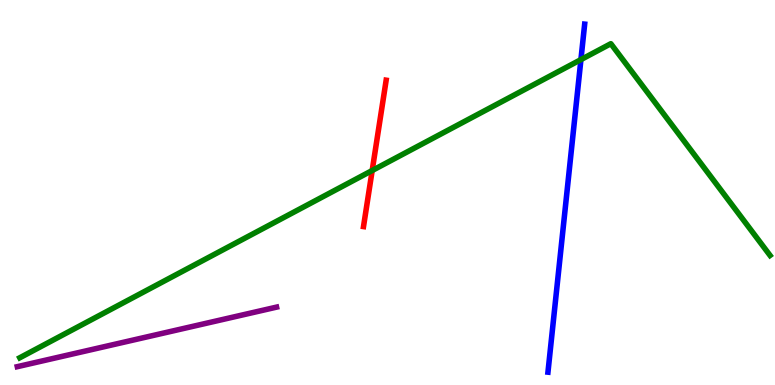[{'lines': ['blue', 'red'], 'intersections': []}, {'lines': ['green', 'red'], 'intersections': [{'x': 4.8, 'y': 5.57}]}, {'lines': ['purple', 'red'], 'intersections': []}, {'lines': ['blue', 'green'], 'intersections': [{'x': 7.5, 'y': 8.45}]}, {'lines': ['blue', 'purple'], 'intersections': []}, {'lines': ['green', 'purple'], 'intersections': []}]